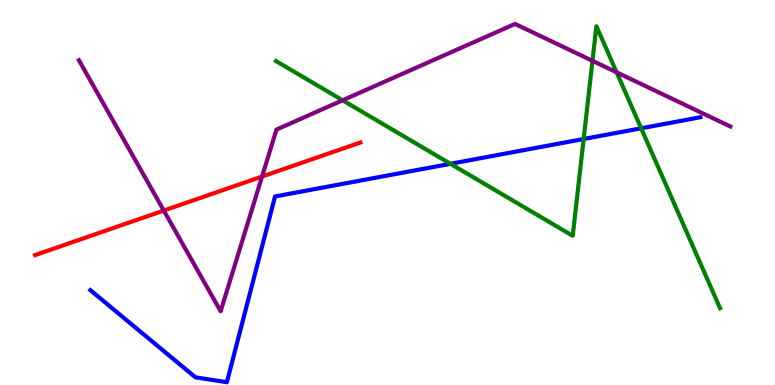[{'lines': ['blue', 'red'], 'intersections': []}, {'lines': ['green', 'red'], 'intersections': []}, {'lines': ['purple', 'red'], 'intersections': [{'x': 2.11, 'y': 4.53}, {'x': 3.38, 'y': 5.41}]}, {'lines': ['blue', 'green'], 'intersections': [{'x': 5.81, 'y': 5.75}, {'x': 7.53, 'y': 6.39}, {'x': 8.27, 'y': 6.67}]}, {'lines': ['blue', 'purple'], 'intersections': []}, {'lines': ['green', 'purple'], 'intersections': [{'x': 4.42, 'y': 7.39}, {'x': 7.64, 'y': 8.42}, {'x': 7.96, 'y': 8.12}]}]